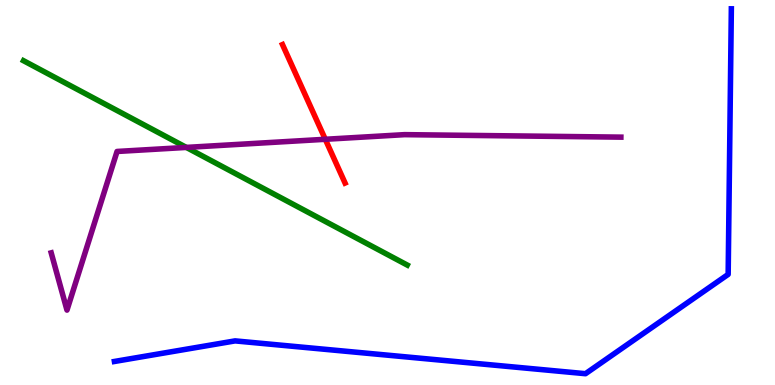[{'lines': ['blue', 'red'], 'intersections': []}, {'lines': ['green', 'red'], 'intersections': []}, {'lines': ['purple', 'red'], 'intersections': [{'x': 4.2, 'y': 6.38}]}, {'lines': ['blue', 'green'], 'intersections': []}, {'lines': ['blue', 'purple'], 'intersections': []}, {'lines': ['green', 'purple'], 'intersections': [{'x': 2.4, 'y': 6.17}]}]